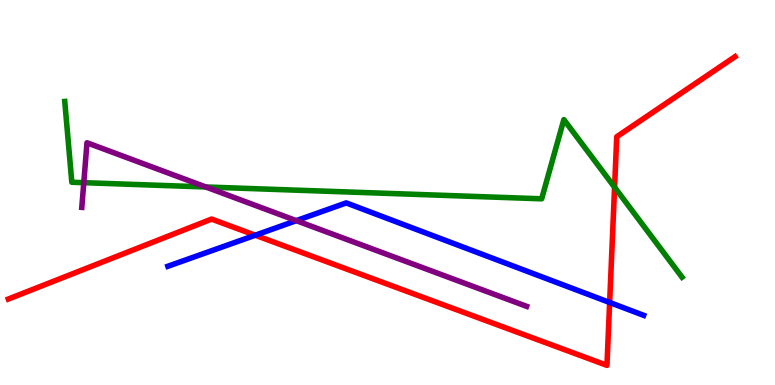[{'lines': ['blue', 'red'], 'intersections': [{'x': 3.29, 'y': 3.89}, {'x': 7.87, 'y': 2.14}]}, {'lines': ['green', 'red'], 'intersections': [{'x': 7.93, 'y': 5.14}]}, {'lines': ['purple', 'red'], 'intersections': []}, {'lines': ['blue', 'green'], 'intersections': []}, {'lines': ['blue', 'purple'], 'intersections': [{'x': 3.82, 'y': 4.27}]}, {'lines': ['green', 'purple'], 'intersections': [{'x': 1.08, 'y': 5.26}, {'x': 2.66, 'y': 5.14}]}]